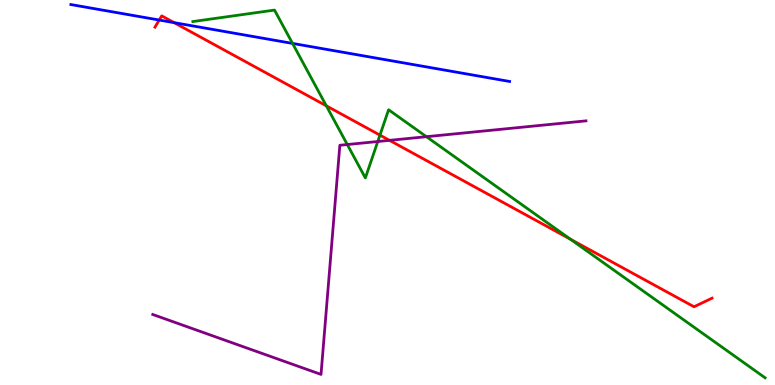[{'lines': ['blue', 'red'], 'intersections': [{'x': 2.05, 'y': 9.48}, {'x': 2.25, 'y': 9.41}]}, {'lines': ['green', 'red'], 'intersections': [{'x': 4.21, 'y': 7.25}, {'x': 4.9, 'y': 6.49}, {'x': 7.36, 'y': 3.79}]}, {'lines': ['purple', 'red'], 'intersections': [{'x': 5.03, 'y': 6.35}]}, {'lines': ['blue', 'green'], 'intersections': [{'x': 3.77, 'y': 8.87}]}, {'lines': ['blue', 'purple'], 'intersections': []}, {'lines': ['green', 'purple'], 'intersections': [{'x': 4.48, 'y': 6.25}, {'x': 4.87, 'y': 6.32}, {'x': 5.5, 'y': 6.45}]}]